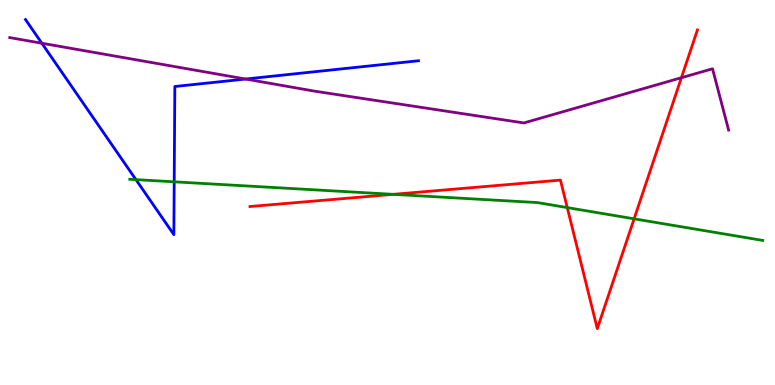[{'lines': ['blue', 'red'], 'intersections': []}, {'lines': ['green', 'red'], 'intersections': [{'x': 5.07, 'y': 4.95}, {'x': 7.32, 'y': 4.61}, {'x': 8.18, 'y': 4.32}]}, {'lines': ['purple', 'red'], 'intersections': [{'x': 8.79, 'y': 7.98}]}, {'lines': ['blue', 'green'], 'intersections': [{'x': 1.75, 'y': 5.33}, {'x': 2.25, 'y': 5.28}]}, {'lines': ['blue', 'purple'], 'intersections': [{'x': 0.54, 'y': 8.88}, {'x': 3.17, 'y': 7.95}]}, {'lines': ['green', 'purple'], 'intersections': []}]